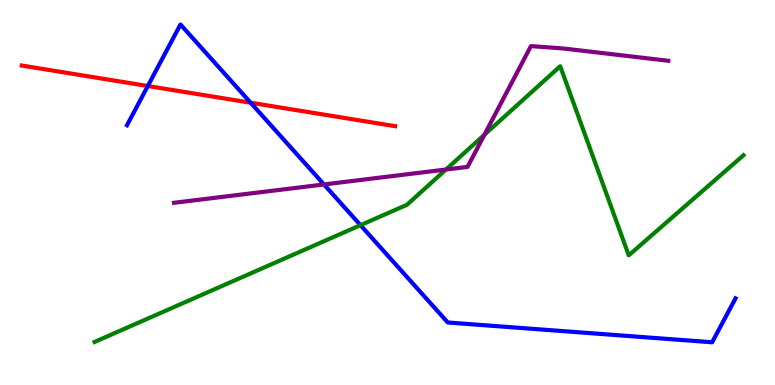[{'lines': ['blue', 'red'], 'intersections': [{'x': 1.91, 'y': 7.77}, {'x': 3.23, 'y': 7.33}]}, {'lines': ['green', 'red'], 'intersections': []}, {'lines': ['purple', 'red'], 'intersections': []}, {'lines': ['blue', 'green'], 'intersections': [{'x': 4.65, 'y': 4.15}]}, {'lines': ['blue', 'purple'], 'intersections': [{'x': 4.18, 'y': 5.21}]}, {'lines': ['green', 'purple'], 'intersections': [{'x': 5.75, 'y': 5.6}, {'x': 6.25, 'y': 6.5}]}]